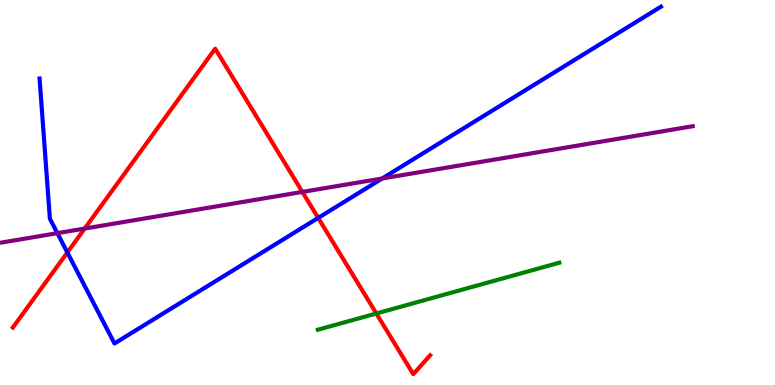[{'lines': ['blue', 'red'], 'intersections': [{'x': 0.869, 'y': 3.44}, {'x': 4.11, 'y': 4.34}]}, {'lines': ['green', 'red'], 'intersections': [{'x': 4.86, 'y': 1.86}]}, {'lines': ['purple', 'red'], 'intersections': [{'x': 1.09, 'y': 4.06}, {'x': 3.9, 'y': 5.01}]}, {'lines': ['blue', 'green'], 'intersections': []}, {'lines': ['blue', 'purple'], 'intersections': [{'x': 0.74, 'y': 3.94}, {'x': 4.93, 'y': 5.36}]}, {'lines': ['green', 'purple'], 'intersections': []}]